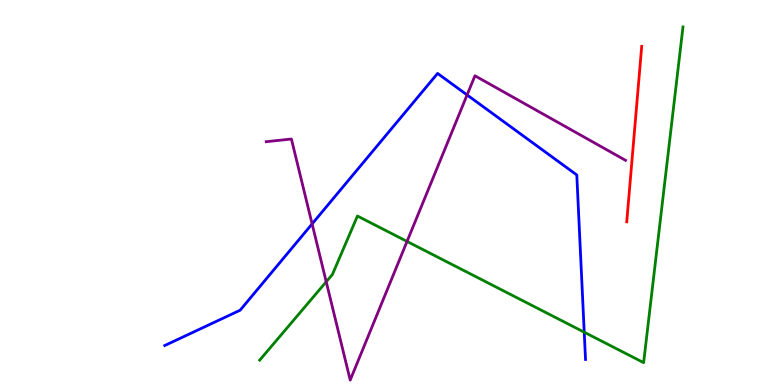[{'lines': ['blue', 'red'], 'intersections': []}, {'lines': ['green', 'red'], 'intersections': []}, {'lines': ['purple', 'red'], 'intersections': []}, {'lines': ['blue', 'green'], 'intersections': [{'x': 7.54, 'y': 1.37}]}, {'lines': ['blue', 'purple'], 'intersections': [{'x': 4.03, 'y': 4.18}, {'x': 6.03, 'y': 7.53}]}, {'lines': ['green', 'purple'], 'intersections': [{'x': 4.21, 'y': 2.68}, {'x': 5.25, 'y': 3.73}]}]